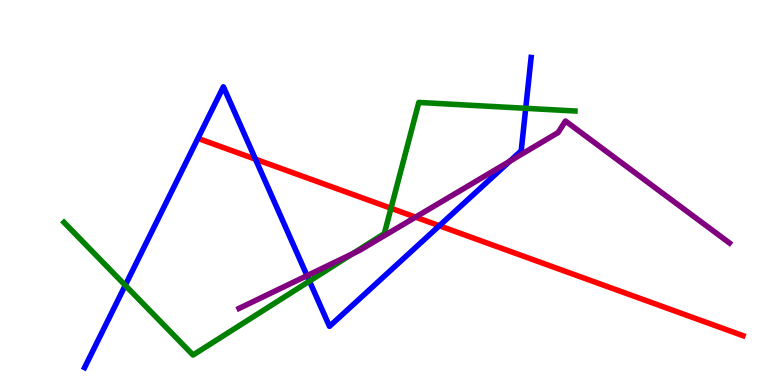[{'lines': ['blue', 'red'], 'intersections': [{'x': 3.3, 'y': 5.87}, {'x': 5.67, 'y': 4.14}]}, {'lines': ['green', 'red'], 'intersections': [{'x': 5.05, 'y': 4.59}]}, {'lines': ['purple', 'red'], 'intersections': [{'x': 5.36, 'y': 4.36}]}, {'lines': ['blue', 'green'], 'intersections': [{'x': 1.62, 'y': 2.59}, {'x': 3.99, 'y': 2.7}, {'x': 6.78, 'y': 7.19}]}, {'lines': ['blue', 'purple'], 'intersections': [{'x': 3.96, 'y': 2.84}, {'x': 6.58, 'y': 5.81}]}, {'lines': ['green', 'purple'], 'intersections': [{'x': 4.55, 'y': 3.41}]}]